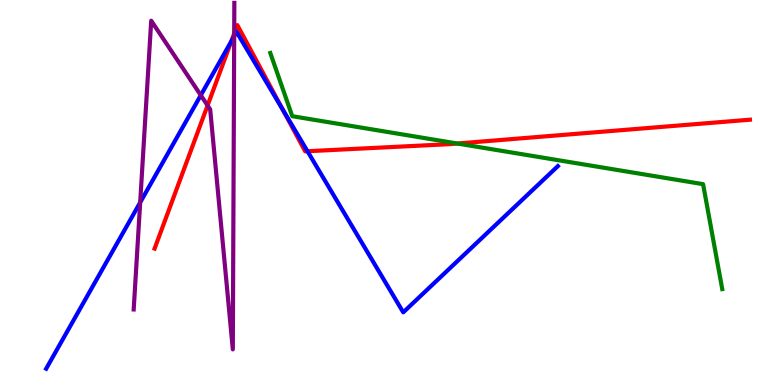[{'lines': ['blue', 'red'], 'intersections': [{'x': 2.99, 'y': 8.93}, {'x': 3.65, 'y': 7.15}, {'x': 3.97, 'y': 6.07}]}, {'lines': ['green', 'red'], 'intersections': [{'x': 5.9, 'y': 6.27}]}, {'lines': ['purple', 'red'], 'intersections': [{'x': 2.68, 'y': 7.26}, {'x': 3.02, 'y': 9.13}]}, {'lines': ['blue', 'green'], 'intersections': []}, {'lines': ['blue', 'purple'], 'intersections': [{'x': 1.81, 'y': 4.74}, {'x': 2.59, 'y': 7.53}, {'x': 3.02, 'y': 9.06}]}, {'lines': ['green', 'purple'], 'intersections': []}]